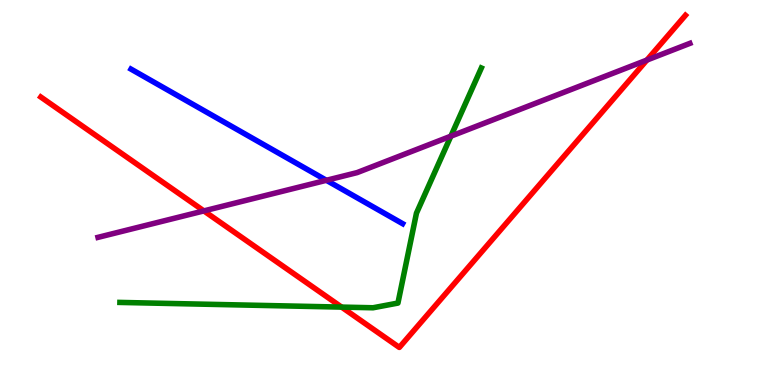[{'lines': ['blue', 'red'], 'intersections': []}, {'lines': ['green', 'red'], 'intersections': [{'x': 4.41, 'y': 2.02}]}, {'lines': ['purple', 'red'], 'intersections': [{'x': 2.63, 'y': 4.52}, {'x': 8.35, 'y': 8.44}]}, {'lines': ['blue', 'green'], 'intersections': []}, {'lines': ['blue', 'purple'], 'intersections': [{'x': 4.21, 'y': 5.32}]}, {'lines': ['green', 'purple'], 'intersections': [{'x': 5.82, 'y': 6.46}]}]